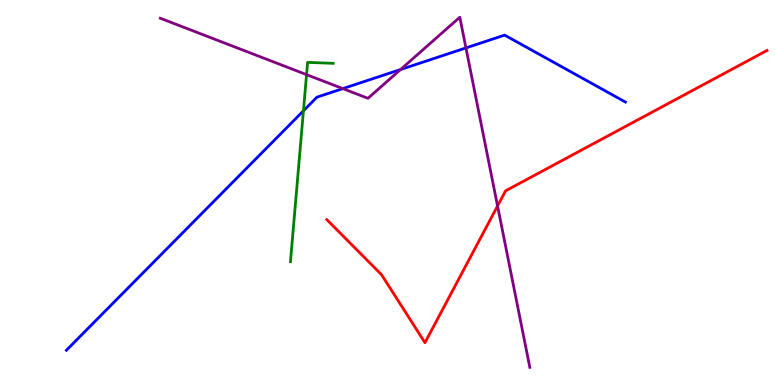[{'lines': ['blue', 'red'], 'intersections': []}, {'lines': ['green', 'red'], 'intersections': []}, {'lines': ['purple', 'red'], 'intersections': [{'x': 6.42, 'y': 4.65}]}, {'lines': ['blue', 'green'], 'intersections': [{'x': 3.92, 'y': 7.12}]}, {'lines': ['blue', 'purple'], 'intersections': [{'x': 4.42, 'y': 7.7}, {'x': 5.17, 'y': 8.19}, {'x': 6.01, 'y': 8.76}]}, {'lines': ['green', 'purple'], 'intersections': [{'x': 3.96, 'y': 8.06}]}]